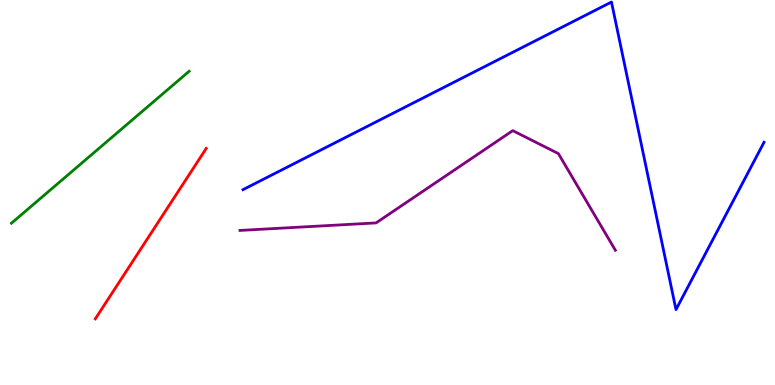[{'lines': ['blue', 'red'], 'intersections': []}, {'lines': ['green', 'red'], 'intersections': []}, {'lines': ['purple', 'red'], 'intersections': []}, {'lines': ['blue', 'green'], 'intersections': []}, {'lines': ['blue', 'purple'], 'intersections': []}, {'lines': ['green', 'purple'], 'intersections': []}]